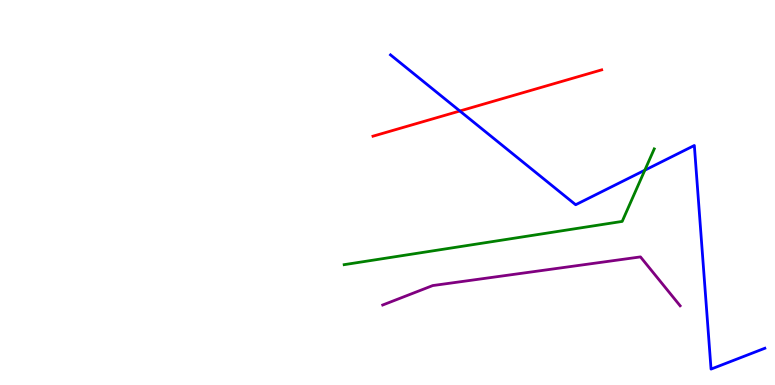[{'lines': ['blue', 'red'], 'intersections': [{'x': 5.93, 'y': 7.12}]}, {'lines': ['green', 'red'], 'intersections': []}, {'lines': ['purple', 'red'], 'intersections': []}, {'lines': ['blue', 'green'], 'intersections': [{'x': 8.32, 'y': 5.58}]}, {'lines': ['blue', 'purple'], 'intersections': []}, {'lines': ['green', 'purple'], 'intersections': []}]